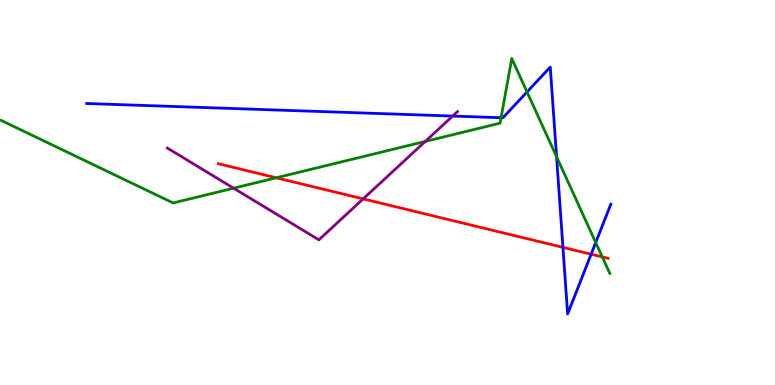[{'lines': ['blue', 'red'], 'intersections': [{'x': 7.26, 'y': 3.57}, {'x': 7.63, 'y': 3.4}]}, {'lines': ['green', 'red'], 'intersections': [{'x': 3.56, 'y': 5.38}, {'x': 7.77, 'y': 3.33}]}, {'lines': ['purple', 'red'], 'intersections': [{'x': 4.69, 'y': 4.83}]}, {'lines': ['blue', 'green'], 'intersections': [{'x': 6.47, 'y': 6.94}, {'x': 6.8, 'y': 7.61}, {'x': 7.18, 'y': 5.93}, {'x': 7.69, 'y': 3.7}]}, {'lines': ['blue', 'purple'], 'intersections': [{'x': 5.84, 'y': 6.99}]}, {'lines': ['green', 'purple'], 'intersections': [{'x': 3.01, 'y': 5.11}, {'x': 5.49, 'y': 6.33}]}]